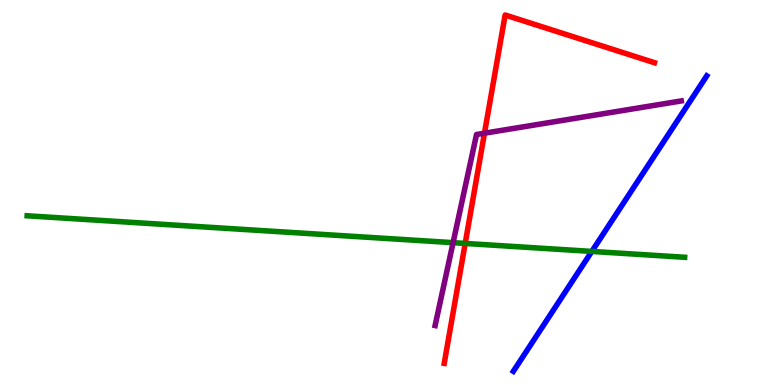[{'lines': ['blue', 'red'], 'intersections': []}, {'lines': ['green', 'red'], 'intersections': [{'x': 6.0, 'y': 3.68}]}, {'lines': ['purple', 'red'], 'intersections': [{'x': 6.25, 'y': 6.54}]}, {'lines': ['blue', 'green'], 'intersections': [{'x': 7.64, 'y': 3.47}]}, {'lines': ['blue', 'purple'], 'intersections': []}, {'lines': ['green', 'purple'], 'intersections': [{'x': 5.85, 'y': 3.7}]}]